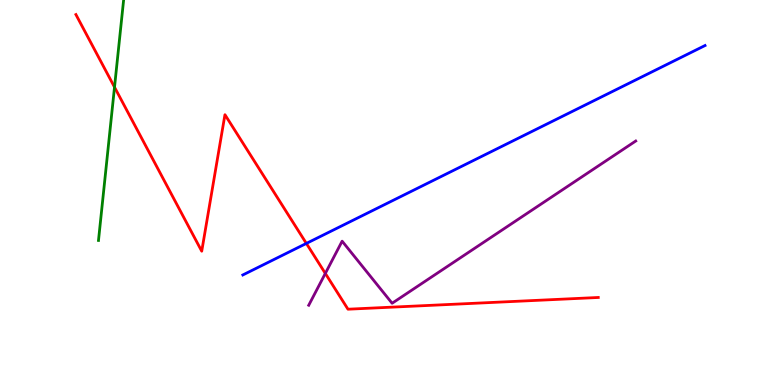[{'lines': ['blue', 'red'], 'intersections': [{'x': 3.95, 'y': 3.68}]}, {'lines': ['green', 'red'], 'intersections': [{'x': 1.48, 'y': 7.74}]}, {'lines': ['purple', 'red'], 'intersections': [{'x': 4.2, 'y': 2.9}]}, {'lines': ['blue', 'green'], 'intersections': []}, {'lines': ['blue', 'purple'], 'intersections': []}, {'lines': ['green', 'purple'], 'intersections': []}]